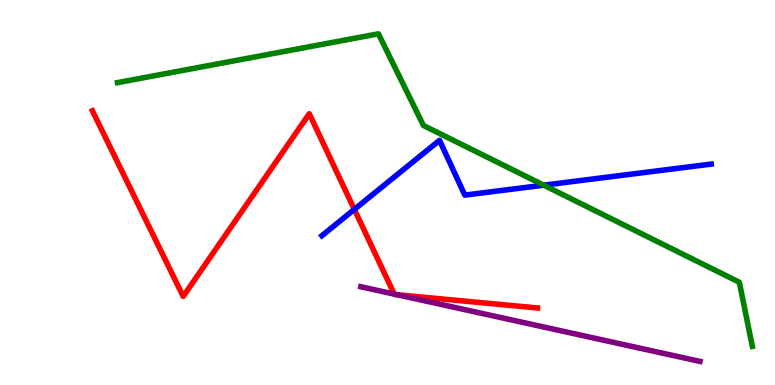[{'lines': ['blue', 'red'], 'intersections': [{'x': 4.57, 'y': 4.56}]}, {'lines': ['green', 'red'], 'intersections': []}, {'lines': ['purple', 'red'], 'intersections': [{'x': 5.09, 'y': 2.36}, {'x': 5.12, 'y': 2.34}]}, {'lines': ['blue', 'green'], 'intersections': [{'x': 7.02, 'y': 5.19}]}, {'lines': ['blue', 'purple'], 'intersections': []}, {'lines': ['green', 'purple'], 'intersections': []}]